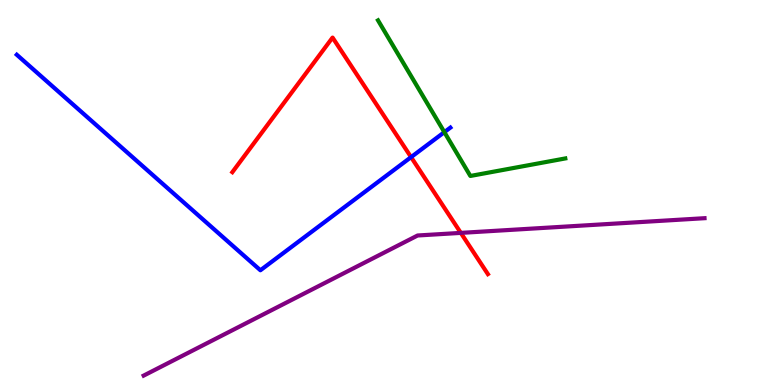[{'lines': ['blue', 'red'], 'intersections': [{'x': 5.3, 'y': 5.92}]}, {'lines': ['green', 'red'], 'intersections': []}, {'lines': ['purple', 'red'], 'intersections': [{'x': 5.95, 'y': 3.95}]}, {'lines': ['blue', 'green'], 'intersections': [{'x': 5.73, 'y': 6.57}]}, {'lines': ['blue', 'purple'], 'intersections': []}, {'lines': ['green', 'purple'], 'intersections': []}]